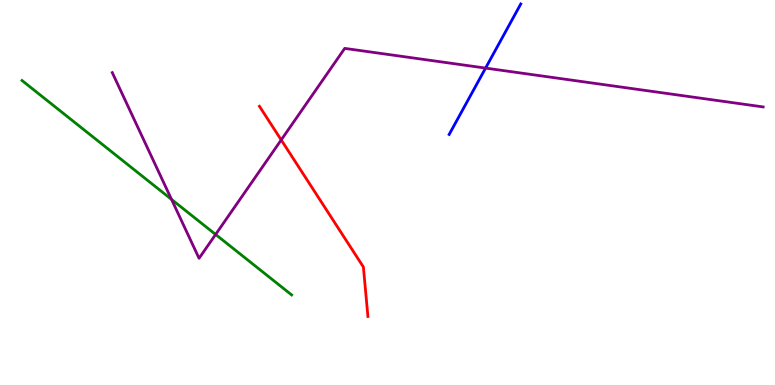[{'lines': ['blue', 'red'], 'intersections': []}, {'lines': ['green', 'red'], 'intersections': []}, {'lines': ['purple', 'red'], 'intersections': [{'x': 3.63, 'y': 6.37}]}, {'lines': ['blue', 'green'], 'intersections': []}, {'lines': ['blue', 'purple'], 'intersections': [{'x': 6.27, 'y': 8.23}]}, {'lines': ['green', 'purple'], 'intersections': [{'x': 2.21, 'y': 4.82}, {'x': 2.78, 'y': 3.91}]}]